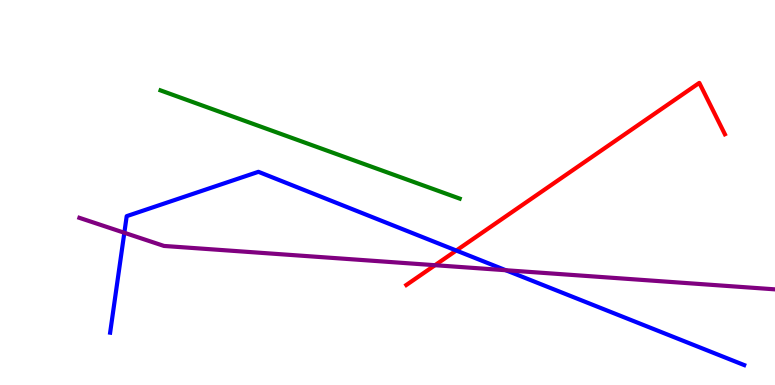[{'lines': ['blue', 'red'], 'intersections': [{'x': 5.89, 'y': 3.49}]}, {'lines': ['green', 'red'], 'intersections': []}, {'lines': ['purple', 'red'], 'intersections': [{'x': 5.61, 'y': 3.11}]}, {'lines': ['blue', 'green'], 'intersections': []}, {'lines': ['blue', 'purple'], 'intersections': [{'x': 1.6, 'y': 3.95}, {'x': 6.53, 'y': 2.98}]}, {'lines': ['green', 'purple'], 'intersections': []}]